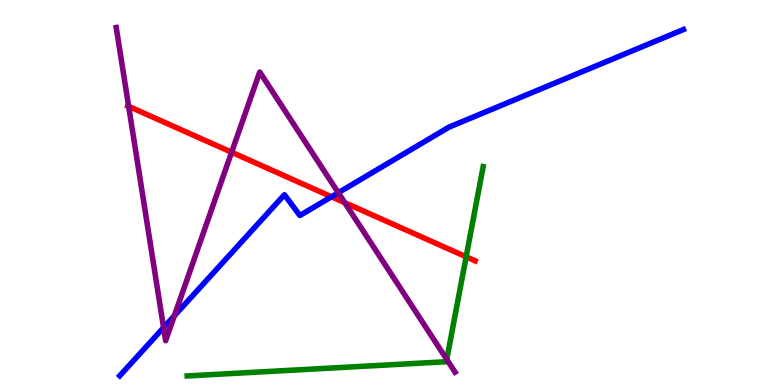[{'lines': ['blue', 'red'], 'intersections': [{'x': 4.28, 'y': 4.89}]}, {'lines': ['green', 'red'], 'intersections': [{'x': 6.01, 'y': 3.33}]}, {'lines': ['purple', 'red'], 'intersections': [{'x': 1.66, 'y': 7.24}, {'x': 2.99, 'y': 6.05}, {'x': 4.45, 'y': 4.74}]}, {'lines': ['blue', 'green'], 'intersections': []}, {'lines': ['blue', 'purple'], 'intersections': [{'x': 2.11, 'y': 1.49}, {'x': 2.25, 'y': 1.8}, {'x': 4.37, 'y': 4.99}]}, {'lines': ['green', 'purple'], 'intersections': [{'x': 5.76, 'y': 0.665}]}]